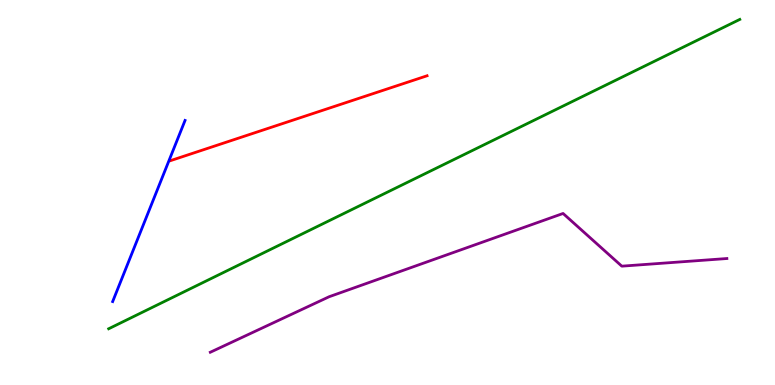[{'lines': ['blue', 'red'], 'intersections': []}, {'lines': ['green', 'red'], 'intersections': []}, {'lines': ['purple', 'red'], 'intersections': []}, {'lines': ['blue', 'green'], 'intersections': []}, {'lines': ['blue', 'purple'], 'intersections': []}, {'lines': ['green', 'purple'], 'intersections': []}]